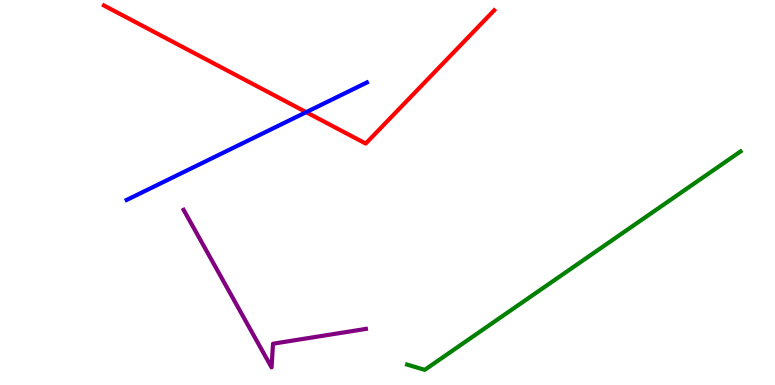[{'lines': ['blue', 'red'], 'intersections': [{'x': 3.95, 'y': 7.09}]}, {'lines': ['green', 'red'], 'intersections': []}, {'lines': ['purple', 'red'], 'intersections': []}, {'lines': ['blue', 'green'], 'intersections': []}, {'lines': ['blue', 'purple'], 'intersections': []}, {'lines': ['green', 'purple'], 'intersections': []}]